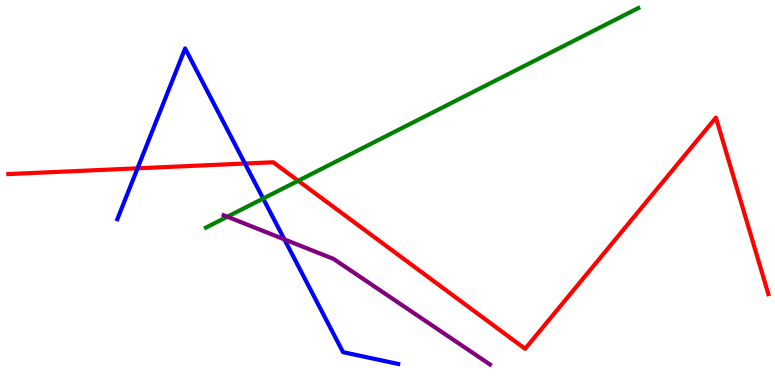[{'lines': ['blue', 'red'], 'intersections': [{'x': 1.77, 'y': 5.63}, {'x': 3.16, 'y': 5.75}]}, {'lines': ['green', 'red'], 'intersections': [{'x': 3.85, 'y': 5.3}]}, {'lines': ['purple', 'red'], 'intersections': []}, {'lines': ['blue', 'green'], 'intersections': [{'x': 3.4, 'y': 4.84}]}, {'lines': ['blue', 'purple'], 'intersections': [{'x': 3.67, 'y': 3.78}]}, {'lines': ['green', 'purple'], 'intersections': [{'x': 2.93, 'y': 4.37}]}]